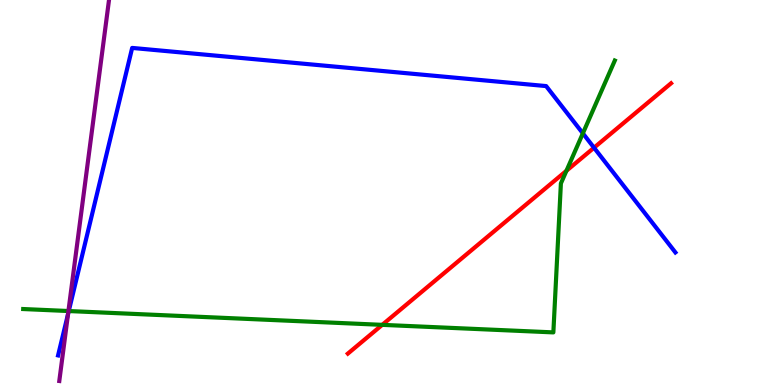[{'lines': ['blue', 'red'], 'intersections': [{'x': 7.66, 'y': 6.16}]}, {'lines': ['green', 'red'], 'intersections': [{'x': 4.93, 'y': 1.56}, {'x': 7.31, 'y': 5.56}]}, {'lines': ['purple', 'red'], 'intersections': []}, {'lines': ['blue', 'green'], 'intersections': [{'x': 0.887, 'y': 1.92}, {'x': 7.52, 'y': 6.54}]}, {'lines': ['blue', 'purple'], 'intersections': [{'x': 0.878, 'y': 1.84}]}, {'lines': ['green', 'purple'], 'intersections': [{'x': 0.883, 'y': 1.92}]}]